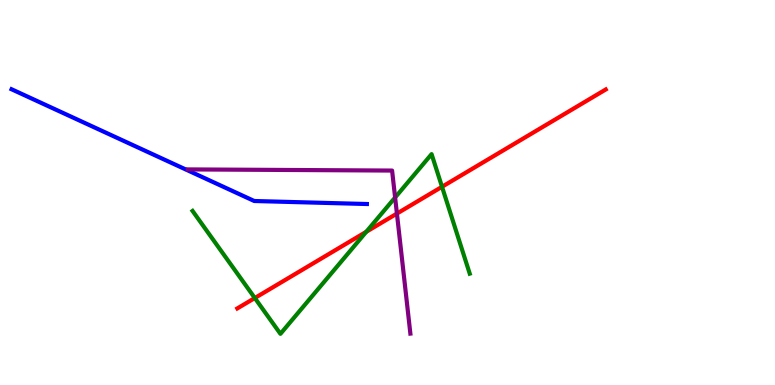[{'lines': ['blue', 'red'], 'intersections': []}, {'lines': ['green', 'red'], 'intersections': [{'x': 3.29, 'y': 2.26}, {'x': 4.73, 'y': 3.98}, {'x': 5.7, 'y': 5.15}]}, {'lines': ['purple', 'red'], 'intersections': [{'x': 5.12, 'y': 4.45}]}, {'lines': ['blue', 'green'], 'intersections': []}, {'lines': ['blue', 'purple'], 'intersections': []}, {'lines': ['green', 'purple'], 'intersections': [{'x': 5.1, 'y': 4.87}]}]